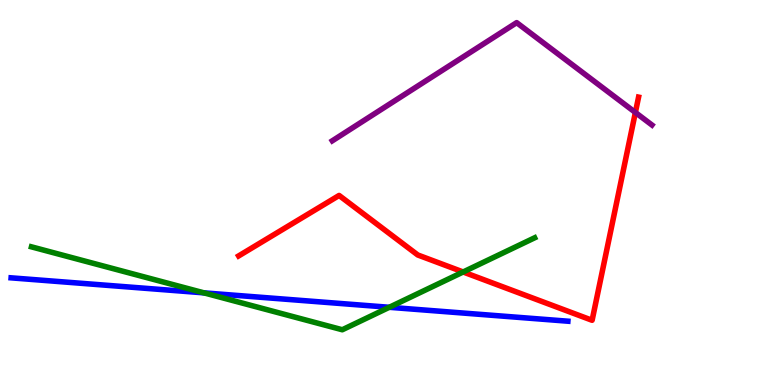[{'lines': ['blue', 'red'], 'intersections': []}, {'lines': ['green', 'red'], 'intersections': [{'x': 5.98, 'y': 2.94}]}, {'lines': ['purple', 'red'], 'intersections': [{'x': 8.2, 'y': 7.08}]}, {'lines': ['blue', 'green'], 'intersections': [{'x': 2.63, 'y': 2.39}, {'x': 5.02, 'y': 2.02}]}, {'lines': ['blue', 'purple'], 'intersections': []}, {'lines': ['green', 'purple'], 'intersections': []}]